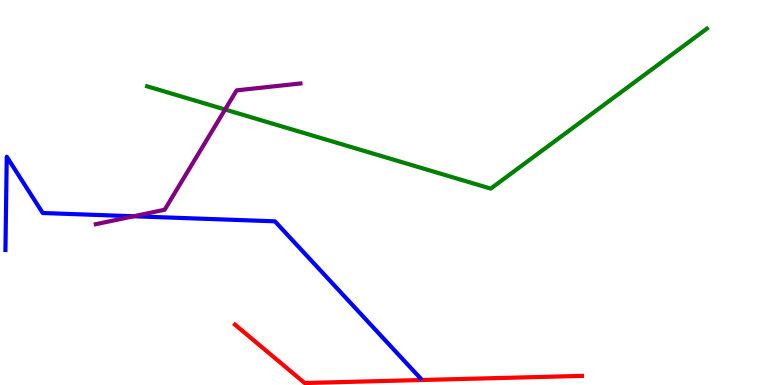[{'lines': ['blue', 'red'], 'intersections': []}, {'lines': ['green', 'red'], 'intersections': []}, {'lines': ['purple', 'red'], 'intersections': []}, {'lines': ['blue', 'green'], 'intersections': []}, {'lines': ['blue', 'purple'], 'intersections': [{'x': 1.72, 'y': 4.38}]}, {'lines': ['green', 'purple'], 'intersections': [{'x': 2.9, 'y': 7.16}]}]